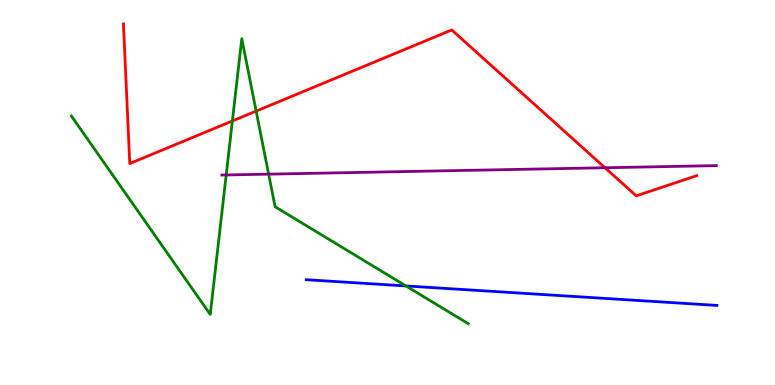[{'lines': ['blue', 'red'], 'intersections': []}, {'lines': ['green', 'red'], 'intersections': [{'x': 3.0, 'y': 6.86}, {'x': 3.31, 'y': 7.11}]}, {'lines': ['purple', 'red'], 'intersections': [{'x': 7.81, 'y': 5.64}]}, {'lines': ['blue', 'green'], 'intersections': [{'x': 5.24, 'y': 2.57}]}, {'lines': ['blue', 'purple'], 'intersections': []}, {'lines': ['green', 'purple'], 'intersections': [{'x': 2.92, 'y': 5.46}, {'x': 3.47, 'y': 5.48}]}]